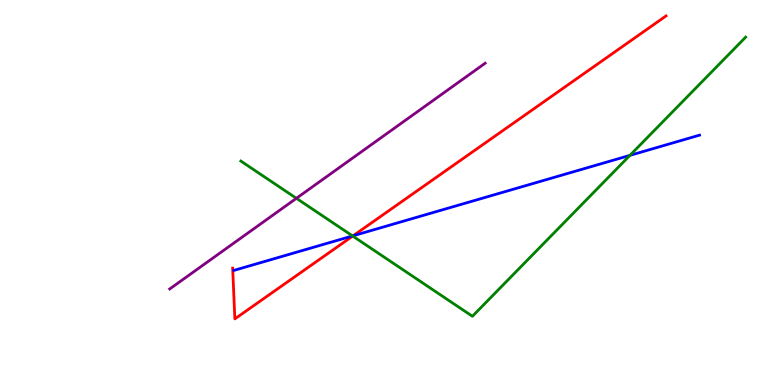[{'lines': ['blue', 'red'], 'intersections': [{'x': 4.56, 'y': 3.88}]}, {'lines': ['green', 'red'], 'intersections': [{'x': 4.55, 'y': 3.87}]}, {'lines': ['purple', 'red'], 'intersections': []}, {'lines': ['blue', 'green'], 'intersections': [{'x': 4.55, 'y': 3.87}, {'x': 8.13, 'y': 5.96}]}, {'lines': ['blue', 'purple'], 'intersections': []}, {'lines': ['green', 'purple'], 'intersections': [{'x': 3.82, 'y': 4.85}]}]